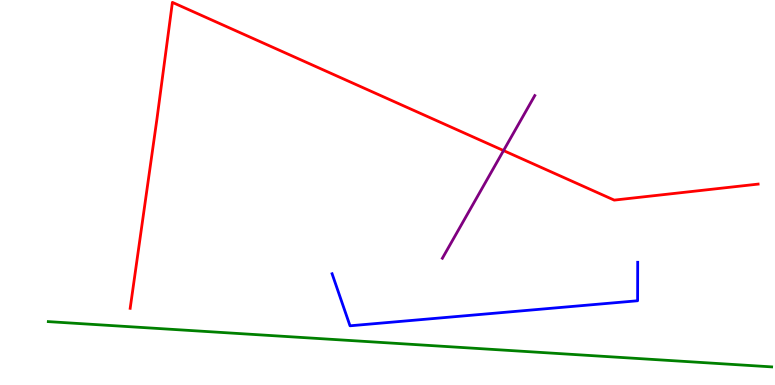[{'lines': ['blue', 'red'], 'intersections': []}, {'lines': ['green', 'red'], 'intersections': []}, {'lines': ['purple', 'red'], 'intersections': [{'x': 6.5, 'y': 6.09}]}, {'lines': ['blue', 'green'], 'intersections': []}, {'lines': ['blue', 'purple'], 'intersections': []}, {'lines': ['green', 'purple'], 'intersections': []}]